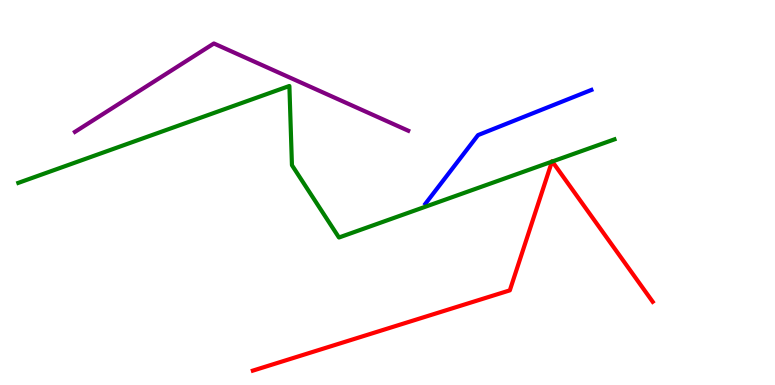[{'lines': ['blue', 'red'], 'intersections': []}, {'lines': ['green', 'red'], 'intersections': [{'x': 7.12, 'y': 5.8}, {'x': 7.13, 'y': 5.81}]}, {'lines': ['purple', 'red'], 'intersections': []}, {'lines': ['blue', 'green'], 'intersections': []}, {'lines': ['blue', 'purple'], 'intersections': []}, {'lines': ['green', 'purple'], 'intersections': []}]